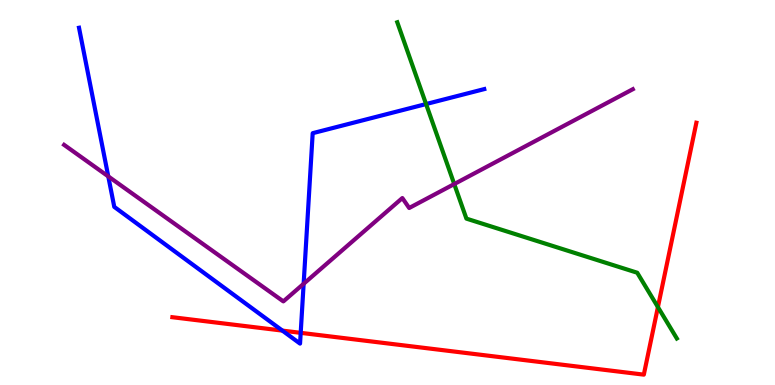[{'lines': ['blue', 'red'], 'intersections': [{'x': 3.64, 'y': 1.41}, {'x': 3.88, 'y': 1.35}]}, {'lines': ['green', 'red'], 'intersections': [{'x': 8.49, 'y': 2.02}]}, {'lines': ['purple', 'red'], 'intersections': []}, {'lines': ['blue', 'green'], 'intersections': [{'x': 5.5, 'y': 7.3}]}, {'lines': ['blue', 'purple'], 'intersections': [{'x': 1.4, 'y': 5.42}, {'x': 3.92, 'y': 2.63}]}, {'lines': ['green', 'purple'], 'intersections': [{'x': 5.86, 'y': 5.22}]}]